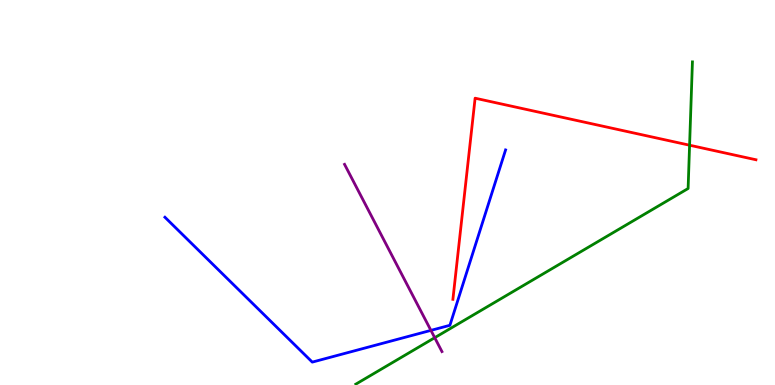[{'lines': ['blue', 'red'], 'intersections': []}, {'lines': ['green', 'red'], 'intersections': [{'x': 8.9, 'y': 6.23}]}, {'lines': ['purple', 'red'], 'intersections': []}, {'lines': ['blue', 'green'], 'intersections': []}, {'lines': ['blue', 'purple'], 'intersections': [{'x': 5.56, 'y': 1.42}]}, {'lines': ['green', 'purple'], 'intersections': [{'x': 5.61, 'y': 1.23}]}]